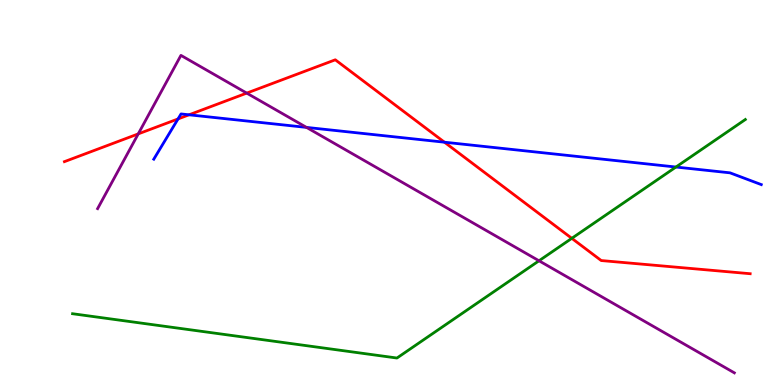[{'lines': ['blue', 'red'], 'intersections': [{'x': 2.3, 'y': 6.91}, {'x': 2.44, 'y': 7.02}, {'x': 5.73, 'y': 6.31}]}, {'lines': ['green', 'red'], 'intersections': [{'x': 7.38, 'y': 3.81}]}, {'lines': ['purple', 'red'], 'intersections': [{'x': 1.78, 'y': 6.52}, {'x': 3.18, 'y': 7.58}]}, {'lines': ['blue', 'green'], 'intersections': [{'x': 8.72, 'y': 5.66}]}, {'lines': ['blue', 'purple'], 'intersections': [{'x': 3.95, 'y': 6.69}]}, {'lines': ['green', 'purple'], 'intersections': [{'x': 6.95, 'y': 3.23}]}]